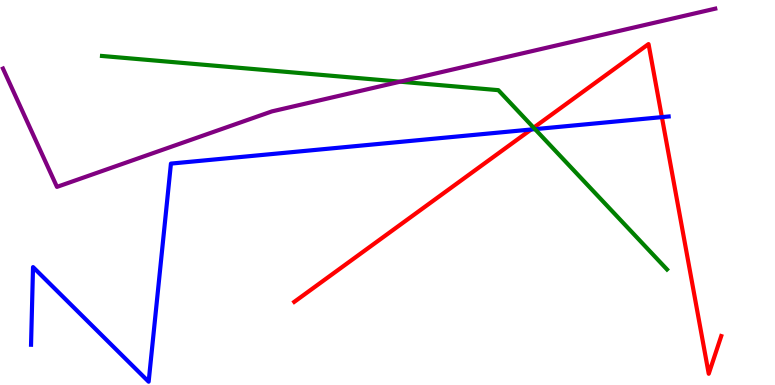[{'lines': ['blue', 'red'], 'intersections': [{'x': 6.85, 'y': 6.64}, {'x': 8.54, 'y': 6.96}]}, {'lines': ['green', 'red'], 'intersections': [{'x': 6.89, 'y': 6.68}]}, {'lines': ['purple', 'red'], 'intersections': []}, {'lines': ['blue', 'green'], 'intersections': [{'x': 6.9, 'y': 6.65}]}, {'lines': ['blue', 'purple'], 'intersections': []}, {'lines': ['green', 'purple'], 'intersections': [{'x': 5.16, 'y': 7.88}]}]